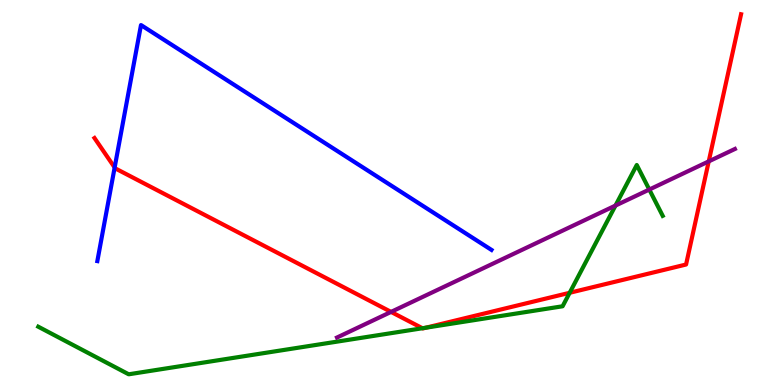[{'lines': ['blue', 'red'], 'intersections': [{'x': 1.48, 'y': 5.65}]}, {'lines': ['green', 'red'], 'intersections': [{'x': 5.45, 'y': 1.47}, {'x': 5.49, 'y': 1.49}, {'x': 7.35, 'y': 2.4}]}, {'lines': ['purple', 'red'], 'intersections': [{'x': 5.05, 'y': 1.9}, {'x': 9.14, 'y': 5.81}]}, {'lines': ['blue', 'green'], 'intersections': []}, {'lines': ['blue', 'purple'], 'intersections': []}, {'lines': ['green', 'purple'], 'intersections': [{'x': 7.94, 'y': 4.66}, {'x': 8.38, 'y': 5.08}]}]